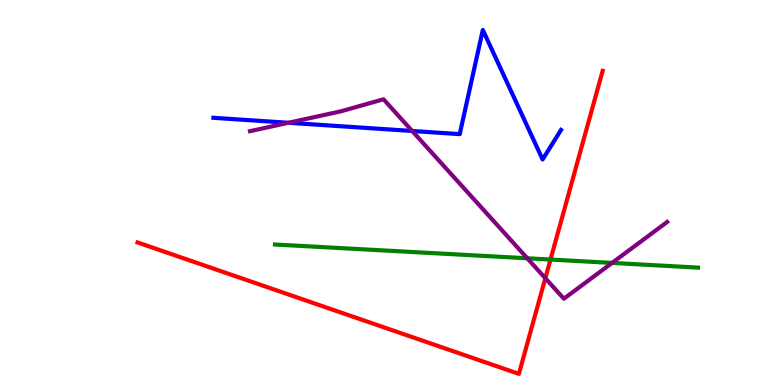[{'lines': ['blue', 'red'], 'intersections': []}, {'lines': ['green', 'red'], 'intersections': [{'x': 7.1, 'y': 3.26}]}, {'lines': ['purple', 'red'], 'intersections': [{'x': 7.04, 'y': 2.77}]}, {'lines': ['blue', 'green'], 'intersections': []}, {'lines': ['blue', 'purple'], 'intersections': [{'x': 3.72, 'y': 6.81}, {'x': 5.32, 'y': 6.6}]}, {'lines': ['green', 'purple'], 'intersections': [{'x': 6.8, 'y': 3.29}, {'x': 7.9, 'y': 3.17}]}]